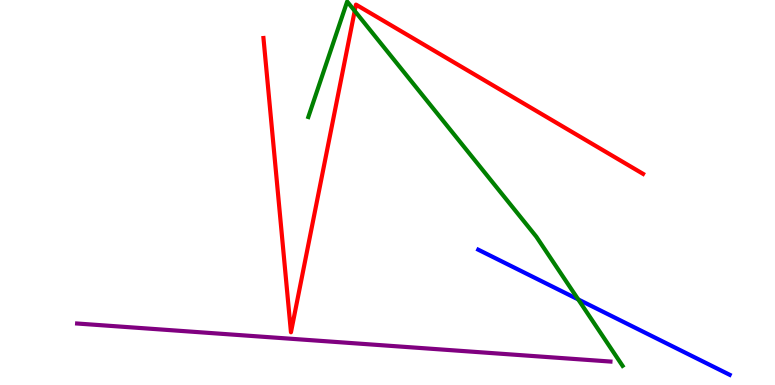[{'lines': ['blue', 'red'], 'intersections': []}, {'lines': ['green', 'red'], 'intersections': [{'x': 4.58, 'y': 9.72}]}, {'lines': ['purple', 'red'], 'intersections': []}, {'lines': ['blue', 'green'], 'intersections': [{'x': 7.46, 'y': 2.22}]}, {'lines': ['blue', 'purple'], 'intersections': []}, {'lines': ['green', 'purple'], 'intersections': []}]